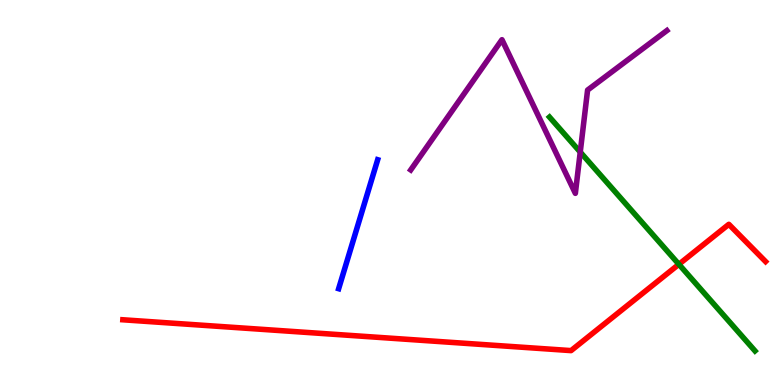[{'lines': ['blue', 'red'], 'intersections': []}, {'lines': ['green', 'red'], 'intersections': [{'x': 8.76, 'y': 3.14}]}, {'lines': ['purple', 'red'], 'intersections': []}, {'lines': ['blue', 'green'], 'intersections': []}, {'lines': ['blue', 'purple'], 'intersections': []}, {'lines': ['green', 'purple'], 'intersections': [{'x': 7.49, 'y': 6.05}]}]